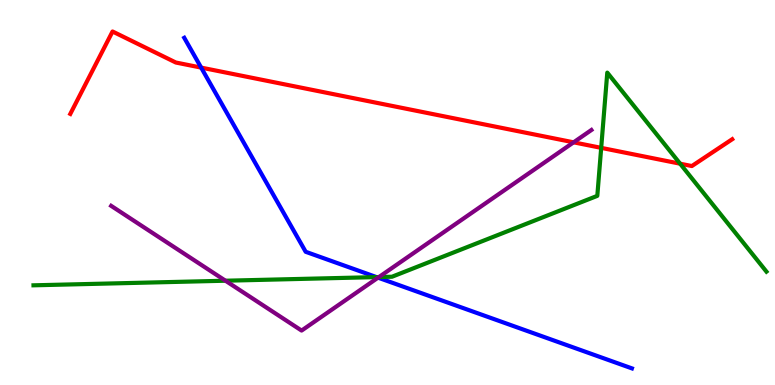[{'lines': ['blue', 'red'], 'intersections': [{'x': 2.6, 'y': 8.24}]}, {'lines': ['green', 'red'], 'intersections': [{'x': 7.76, 'y': 6.16}, {'x': 8.78, 'y': 5.75}]}, {'lines': ['purple', 'red'], 'intersections': [{'x': 7.4, 'y': 6.3}]}, {'lines': ['blue', 'green'], 'intersections': [{'x': 4.86, 'y': 2.8}]}, {'lines': ['blue', 'purple'], 'intersections': [{'x': 4.88, 'y': 2.79}]}, {'lines': ['green', 'purple'], 'intersections': [{'x': 2.91, 'y': 2.71}, {'x': 4.89, 'y': 2.8}]}]